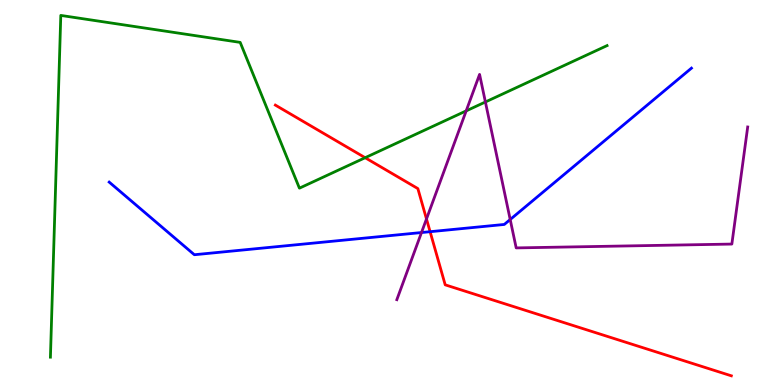[{'lines': ['blue', 'red'], 'intersections': [{'x': 5.55, 'y': 3.98}]}, {'lines': ['green', 'red'], 'intersections': [{'x': 4.71, 'y': 5.9}]}, {'lines': ['purple', 'red'], 'intersections': [{'x': 5.5, 'y': 4.31}]}, {'lines': ['blue', 'green'], 'intersections': []}, {'lines': ['blue', 'purple'], 'intersections': [{'x': 5.44, 'y': 3.96}, {'x': 6.58, 'y': 4.3}]}, {'lines': ['green', 'purple'], 'intersections': [{'x': 6.02, 'y': 7.12}, {'x': 6.26, 'y': 7.35}]}]